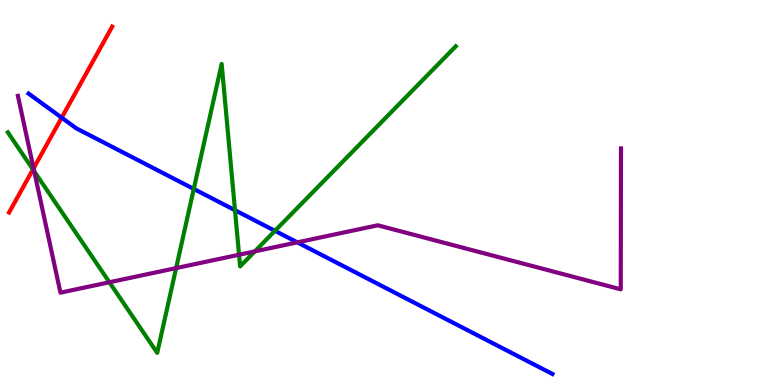[{'lines': ['blue', 'red'], 'intersections': [{'x': 0.796, 'y': 6.94}]}, {'lines': ['green', 'red'], 'intersections': [{'x': 0.425, 'y': 5.6}]}, {'lines': ['purple', 'red'], 'intersections': [{'x': 0.433, 'y': 5.63}]}, {'lines': ['blue', 'green'], 'intersections': [{'x': 2.5, 'y': 5.09}, {'x': 3.03, 'y': 4.54}, {'x': 3.55, 'y': 4.0}]}, {'lines': ['blue', 'purple'], 'intersections': [{'x': 3.84, 'y': 3.7}]}, {'lines': ['green', 'purple'], 'intersections': [{'x': 0.441, 'y': 5.55}, {'x': 1.41, 'y': 2.67}, {'x': 2.27, 'y': 3.04}, {'x': 3.08, 'y': 3.38}, {'x': 3.29, 'y': 3.47}]}]